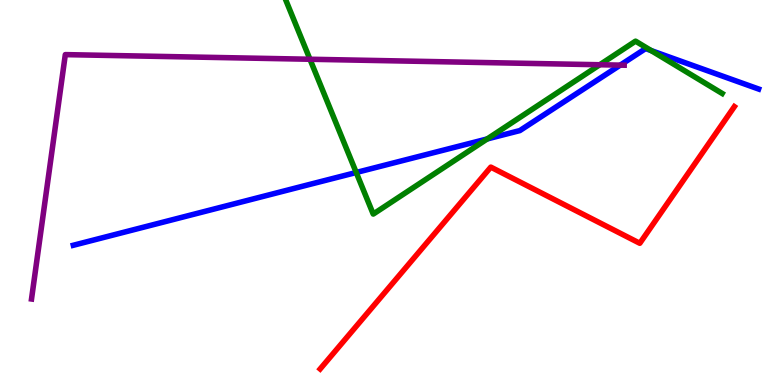[{'lines': ['blue', 'red'], 'intersections': []}, {'lines': ['green', 'red'], 'intersections': []}, {'lines': ['purple', 'red'], 'intersections': []}, {'lines': ['blue', 'green'], 'intersections': [{'x': 4.6, 'y': 5.52}, {'x': 6.29, 'y': 6.39}, {'x': 8.4, 'y': 8.69}]}, {'lines': ['blue', 'purple'], 'intersections': [{'x': 8.0, 'y': 8.31}]}, {'lines': ['green', 'purple'], 'intersections': [{'x': 4.0, 'y': 8.46}, {'x': 7.74, 'y': 8.32}]}]